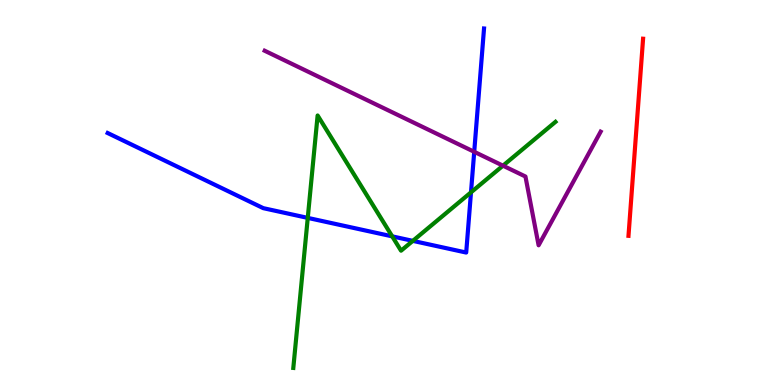[{'lines': ['blue', 'red'], 'intersections': []}, {'lines': ['green', 'red'], 'intersections': []}, {'lines': ['purple', 'red'], 'intersections': []}, {'lines': ['blue', 'green'], 'intersections': [{'x': 3.97, 'y': 4.34}, {'x': 5.06, 'y': 3.86}, {'x': 5.33, 'y': 3.74}, {'x': 6.08, 'y': 5.0}]}, {'lines': ['blue', 'purple'], 'intersections': [{'x': 6.12, 'y': 6.06}]}, {'lines': ['green', 'purple'], 'intersections': [{'x': 6.49, 'y': 5.7}]}]